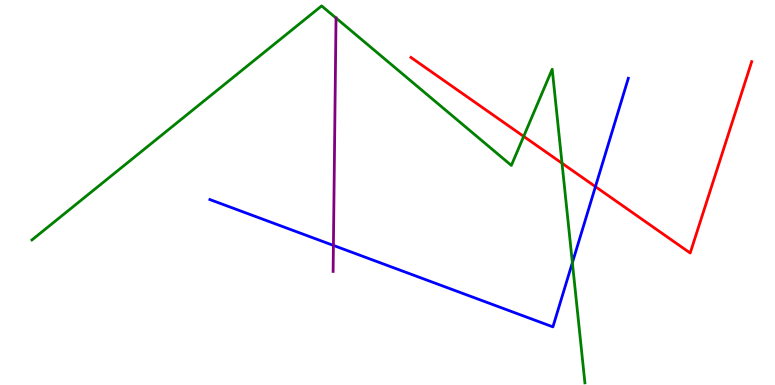[{'lines': ['blue', 'red'], 'intersections': [{'x': 7.68, 'y': 5.15}]}, {'lines': ['green', 'red'], 'intersections': [{'x': 6.76, 'y': 6.46}, {'x': 7.25, 'y': 5.76}]}, {'lines': ['purple', 'red'], 'intersections': []}, {'lines': ['blue', 'green'], 'intersections': [{'x': 7.39, 'y': 3.18}]}, {'lines': ['blue', 'purple'], 'intersections': [{'x': 4.3, 'y': 3.63}]}, {'lines': ['green', 'purple'], 'intersections': [{'x': 4.34, 'y': 9.53}]}]